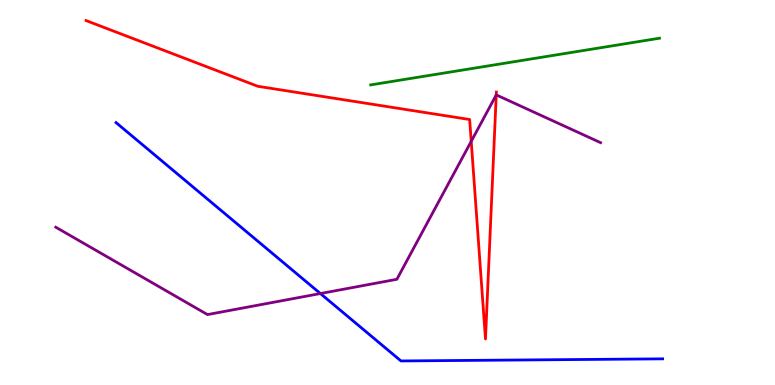[{'lines': ['blue', 'red'], 'intersections': []}, {'lines': ['green', 'red'], 'intersections': []}, {'lines': ['purple', 'red'], 'intersections': [{'x': 6.08, 'y': 6.33}, {'x': 6.4, 'y': 7.53}]}, {'lines': ['blue', 'green'], 'intersections': []}, {'lines': ['blue', 'purple'], 'intersections': [{'x': 4.13, 'y': 2.38}]}, {'lines': ['green', 'purple'], 'intersections': []}]